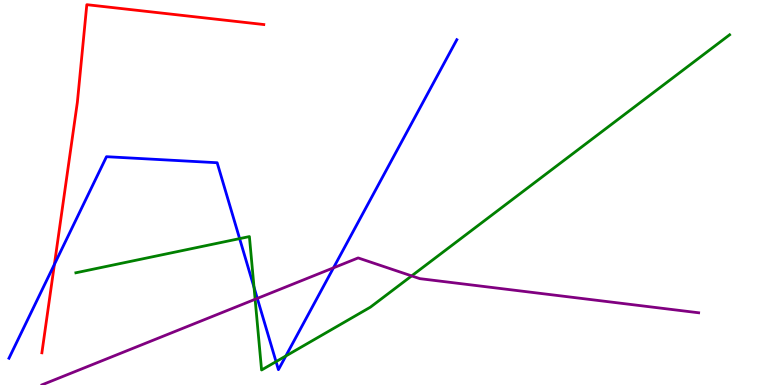[{'lines': ['blue', 'red'], 'intersections': [{'x': 0.702, 'y': 3.13}]}, {'lines': ['green', 'red'], 'intersections': []}, {'lines': ['purple', 'red'], 'intersections': []}, {'lines': ['blue', 'green'], 'intersections': [{'x': 3.09, 'y': 3.8}, {'x': 3.28, 'y': 2.54}, {'x': 3.56, 'y': 0.607}, {'x': 3.69, 'y': 0.754}]}, {'lines': ['blue', 'purple'], 'intersections': [{'x': 3.32, 'y': 2.25}, {'x': 4.3, 'y': 3.04}]}, {'lines': ['green', 'purple'], 'intersections': [{'x': 3.29, 'y': 2.23}, {'x': 5.31, 'y': 2.83}]}]